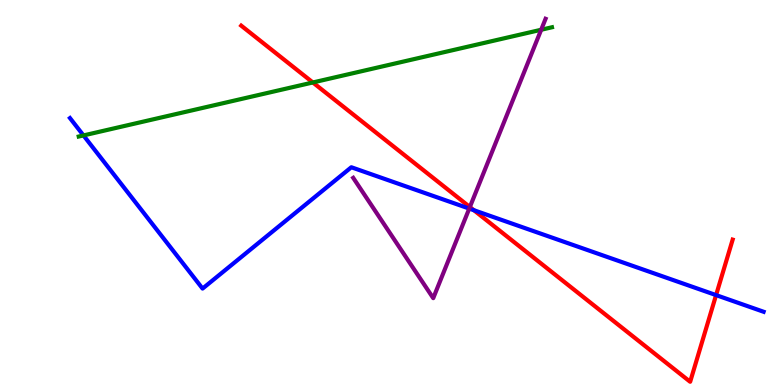[{'lines': ['blue', 'red'], 'intersections': [{'x': 6.11, 'y': 4.54}, {'x': 9.24, 'y': 2.33}]}, {'lines': ['green', 'red'], 'intersections': [{'x': 4.04, 'y': 7.86}]}, {'lines': ['purple', 'red'], 'intersections': [{'x': 6.06, 'y': 4.62}]}, {'lines': ['blue', 'green'], 'intersections': [{'x': 1.08, 'y': 6.48}]}, {'lines': ['blue', 'purple'], 'intersections': [{'x': 6.05, 'y': 4.58}]}, {'lines': ['green', 'purple'], 'intersections': [{'x': 6.98, 'y': 9.23}]}]